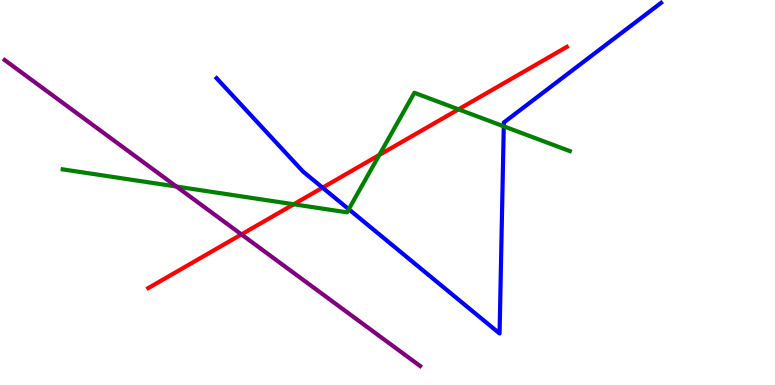[{'lines': ['blue', 'red'], 'intersections': [{'x': 4.16, 'y': 5.13}]}, {'lines': ['green', 'red'], 'intersections': [{'x': 3.79, 'y': 4.69}, {'x': 4.89, 'y': 5.98}, {'x': 5.92, 'y': 7.16}]}, {'lines': ['purple', 'red'], 'intersections': [{'x': 3.12, 'y': 3.91}]}, {'lines': ['blue', 'green'], 'intersections': [{'x': 4.5, 'y': 4.57}, {'x': 6.5, 'y': 6.72}]}, {'lines': ['blue', 'purple'], 'intersections': []}, {'lines': ['green', 'purple'], 'intersections': [{'x': 2.28, 'y': 5.15}]}]